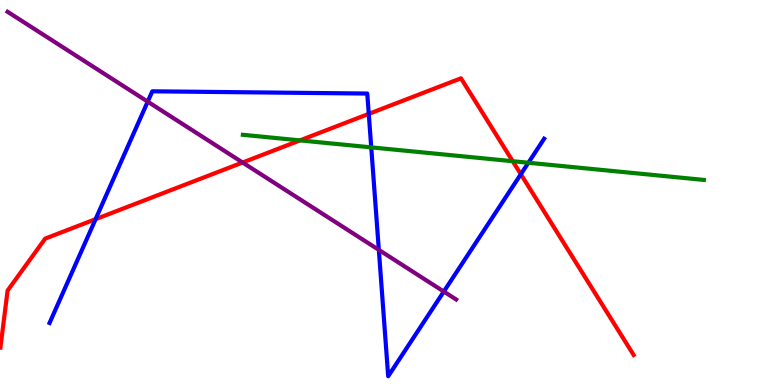[{'lines': ['blue', 'red'], 'intersections': [{'x': 1.23, 'y': 4.31}, {'x': 4.76, 'y': 7.04}, {'x': 6.72, 'y': 5.47}]}, {'lines': ['green', 'red'], 'intersections': [{'x': 3.87, 'y': 6.35}, {'x': 6.62, 'y': 5.81}]}, {'lines': ['purple', 'red'], 'intersections': [{'x': 3.13, 'y': 5.78}]}, {'lines': ['blue', 'green'], 'intersections': [{'x': 4.79, 'y': 6.17}, {'x': 6.82, 'y': 5.77}]}, {'lines': ['blue', 'purple'], 'intersections': [{'x': 1.91, 'y': 7.36}, {'x': 4.89, 'y': 3.51}, {'x': 5.73, 'y': 2.43}]}, {'lines': ['green', 'purple'], 'intersections': []}]